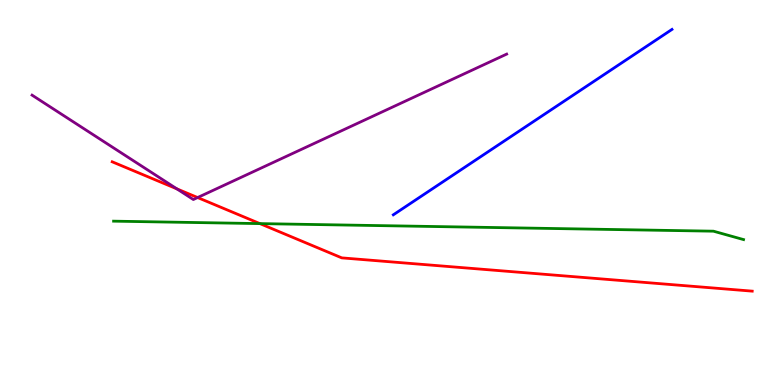[{'lines': ['blue', 'red'], 'intersections': []}, {'lines': ['green', 'red'], 'intersections': [{'x': 3.35, 'y': 4.19}]}, {'lines': ['purple', 'red'], 'intersections': [{'x': 2.28, 'y': 5.09}, {'x': 2.55, 'y': 4.87}]}, {'lines': ['blue', 'green'], 'intersections': []}, {'lines': ['blue', 'purple'], 'intersections': []}, {'lines': ['green', 'purple'], 'intersections': []}]